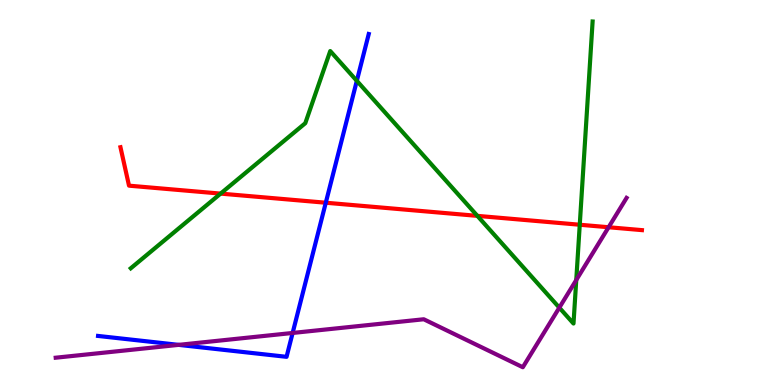[{'lines': ['blue', 'red'], 'intersections': [{'x': 4.2, 'y': 4.73}]}, {'lines': ['green', 'red'], 'intersections': [{'x': 2.85, 'y': 4.97}, {'x': 6.16, 'y': 4.39}, {'x': 7.48, 'y': 4.16}]}, {'lines': ['purple', 'red'], 'intersections': [{'x': 7.85, 'y': 4.1}]}, {'lines': ['blue', 'green'], 'intersections': [{'x': 4.6, 'y': 7.9}]}, {'lines': ['blue', 'purple'], 'intersections': [{'x': 2.31, 'y': 1.04}, {'x': 3.78, 'y': 1.35}]}, {'lines': ['green', 'purple'], 'intersections': [{'x': 7.22, 'y': 2.01}, {'x': 7.44, 'y': 2.73}]}]